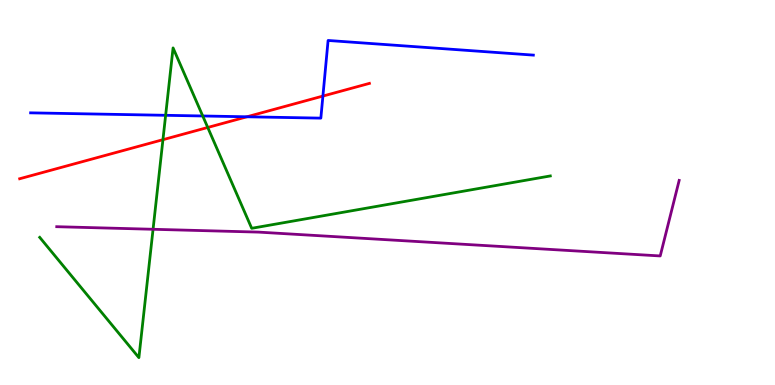[{'lines': ['blue', 'red'], 'intersections': [{'x': 3.19, 'y': 6.97}, {'x': 4.17, 'y': 7.5}]}, {'lines': ['green', 'red'], 'intersections': [{'x': 2.1, 'y': 6.37}, {'x': 2.68, 'y': 6.69}]}, {'lines': ['purple', 'red'], 'intersections': []}, {'lines': ['blue', 'green'], 'intersections': [{'x': 2.14, 'y': 7.01}, {'x': 2.62, 'y': 6.99}]}, {'lines': ['blue', 'purple'], 'intersections': []}, {'lines': ['green', 'purple'], 'intersections': [{'x': 1.98, 'y': 4.04}]}]